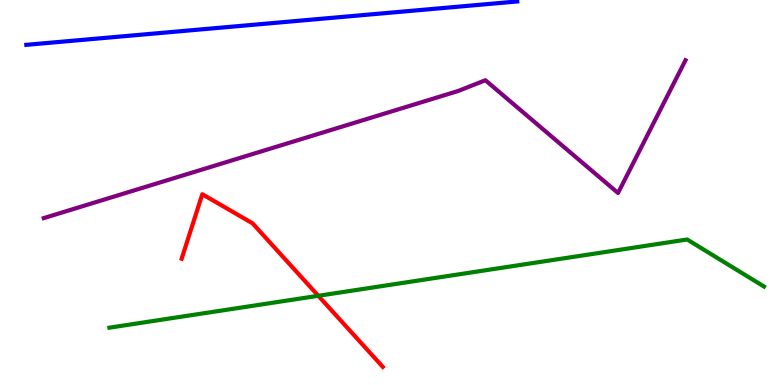[{'lines': ['blue', 'red'], 'intersections': []}, {'lines': ['green', 'red'], 'intersections': [{'x': 4.11, 'y': 2.32}]}, {'lines': ['purple', 'red'], 'intersections': []}, {'lines': ['blue', 'green'], 'intersections': []}, {'lines': ['blue', 'purple'], 'intersections': []}, {'lines': ['green', 'purple'], 'intersections': []}]